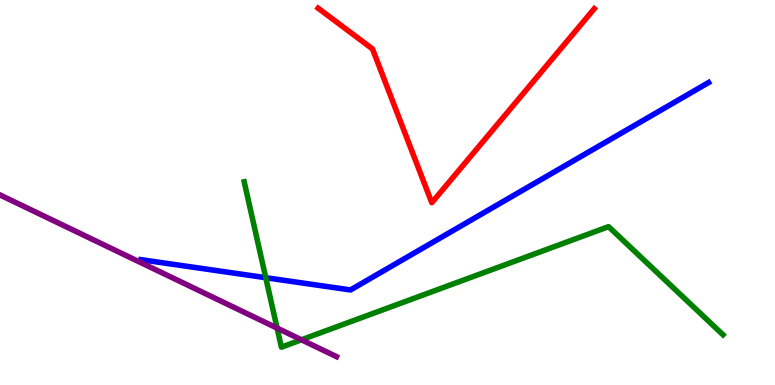[{'lines': ['blue', 'red'], 'intersections': []}, {'lines': ['green', 'red'], 'intersections': []}, {'lines': ['purple', 'red'], 'intersections': []}, {'lines': ['blue', 'green'], 'intersections': [{'x': 3.43, 'y': 2.79}]}, {'lines': ['blue', 'purple'], 'intersections': []}, {'lines': ['green', 'purple'], 'intersections': [{'x': 3.58, 'y': 1.48}, {'x': 3.89, 'y': 1.17}]}]